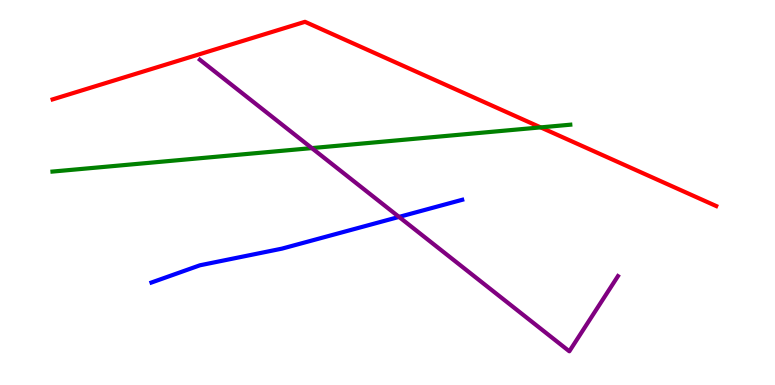[{'lines': ['blue', 'red'], 'intersections': []}, {'lines': ['green', 'red'], 'intersections': [{'x': 6.98, 'y': 6.69}]}, {'lines': ['purple', 'red'], 'intersections': []}, {'lines': ['blue', 'green'], 'intersections': []}, {'lines': ['blue', 'purple'], 'intersections': [{'x': 5.15, 'y': 4.37}]}, {'lines': ['green', 'purple'], 'intersections': [{'x': 4.02, 'y': 6.15}]}]